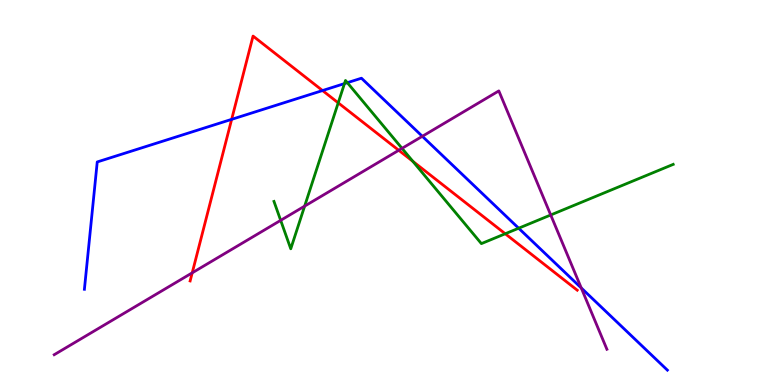[{'lines': ['blue', 'red'], 'intersections': [{'x': 2.99, 'y': 6.9}, {'x': 4.16, 'y': 7.65}]}, {'lines': ['green', 'red'], 'intersections': [{'x': 4.36, 'y': 7.33}, {'x': 5.33, 'y': 5.81}, {'x': 6.52, 'y': 3.93}]}, {'lines': ['purple', 'red'], 'intersections': [{'x': 2.48, 'y': 2.91}, {'x': 5.15, 'y': 6.1}]}, {'lines': ['blue', 'green'], 'intersections': [{'x': 4.44, 'y': 7.83}, {'x': 4.48, 'y': 7.85}, {'x': 6.69, 'y': 4.07}]}, {'lines': ['blue', 'purple'], 'intersections': [{'x': 5.45, 'y': 6.46}, {'x': 7.5, 'y': 2.52}]}, {'lines': ['green', 'purple'], 'intersections': [{'x': 3.62, 'y': 4.28}, {'x': 3.93, 'y': 4.65}, {'x': 5.19, 'y': 6.15}, {'x': 7.11, 'y': 4.42}]}]